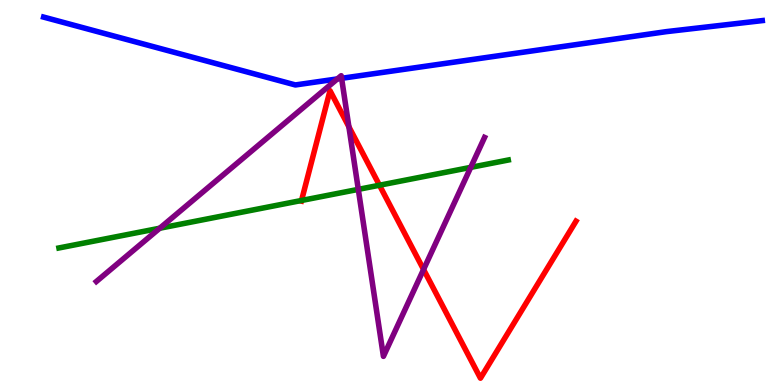[{'lines': ['blue', 'red'], 'intersections': []}, {'lines': ['green', 'red'], 'intersections': [{'x': 3.89, 'y': 4.79}, {'x': 4.9, 'y': 5.19}]}, {'lines': ['purple', 'red'], 'intersections': [{'x': 4.5, 'y': 6.71}, {'x': 5.47, 'y': 3.0}]}, {'lines': ['blue', 'green'], 'intersections': []}, {'lines': ['blue', 'purple'], 'intersections': [{'x': 4.35, 'y': 7.95}, {'x': 4.41, 'y': 7.97}]}, {'lines': ['green', 'purple'], 'intersections': [{'x': 2.06, 'y': 4.07}, {'x': 4.62, 'y': 5.08}, {'x': 6.07, 'y': 5.65}]}]